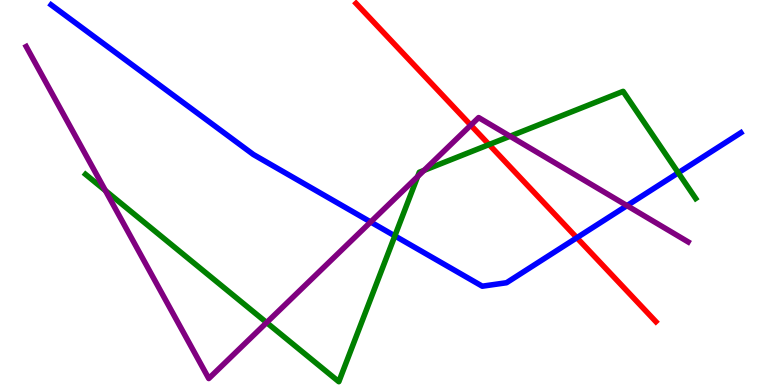[{'lines': ['blue', 'red'], 'intersections': [{'x': 7.44, 'y': 3.83}]}, {'lines': ['green', 'red'], 'intersections': [{'x': 6.31, 'y': 6.25}]}, {'lines': ['purple', 'red'], 'intersections': [{'x': 6.07, 'y': 6.75}]}, {'lines': ['blue', 'green'], 'intersections': [{'x': 5.09, 'y': 3.87}, {'x': 8.75, 'y': 5.51}]}, {'lines': ['blue', 'purple'], 'intersections': [{'x': 4.78, 'y': 4.23}, {'x': 8.09, 'y': 4.66}]}, {'lines': ['green', 'purple'], 'intersections': [{'x': 1.36, 'y': 5.05}, {'x': 3.44, 'y': 1.62}, {'x': 5.39, 'y': 5.41}, {'x': 5.47, 'y': 5.58}, {'x': 6.58, 'y': 6.46}]}]